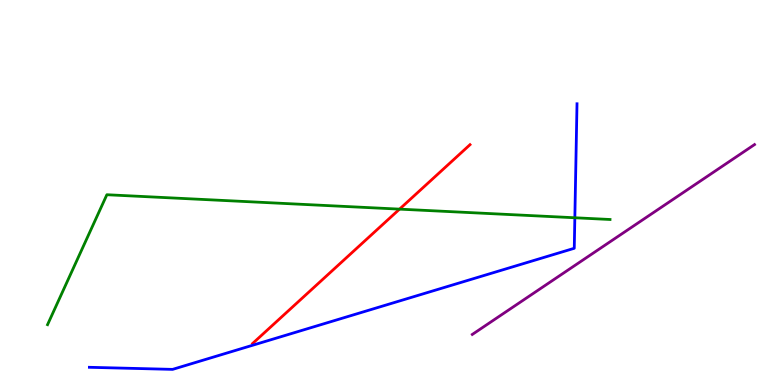[{'lines': ['blue', 'red'], 'intersections': []}, {'lines': ['green', 'red'], 'intersections': [{'x': 5.16, 'y': 4.57}]}, {'lines': ['purple', 'red'], 'intersections': []}, {'lines': ['blue', 'green'], 'intersections': [{'x': 7.42, 'y': 4.34}]}, {'lines': ['blue', 'purple'], 'intersections': []}, {'lines': ['green', 'purple'], 'intersections': []}]